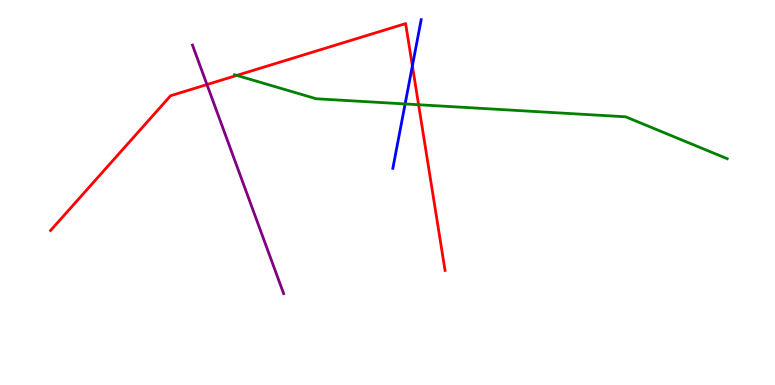[{'lines': ['blue', 'red'], 'intersections': [{'x': 5.32, 'y': 8.29}]}, {'lines': ['green', 'red'], 'intersections': [{'x': 3.06, 'y': 8.04}, {'x': 5.4, 'y': 7.28}]}, {'lines': ['purple', 'red'], 'intersections': [{'x': 2.67, 'y': 7.8}]}, {'lines': ['blue', 'green'], 'intersections': [{'x': 5.23, 'y': 7.3}]}, {'lines': ['blue', 'purple'], 'intersections': []}, {'lines': ['green', 'purple'], 'intersections': []}]